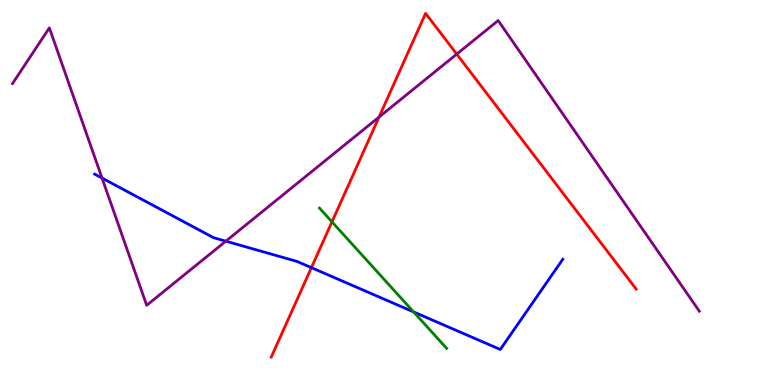[{'lines': ['blue', 'red'], 'intersections': [{'x': 4.02, 'y': 3.05}]}, {'lines': ['green', 'red'], 'intersections': [{'x': 4.28, 'y': 4.24}]}, {'lines': ['purple', 'red'], 'intersections': [{'x': 4.89, 'y': 6.96}, {'x': 5.89, 'y': 8.59}]}, {'lines': ['blue', 'green'], 'intersections': [{'x': 5.34, 'y': 1.9}]}, {'lines': ['blue', 'purple'], 'intersections': [{'x': 1.32, 'y': 5.38}, {'x': 2.91, 'y': 3.74}]}, {'lines': ['green', 'purple'], 'intersections': []}]